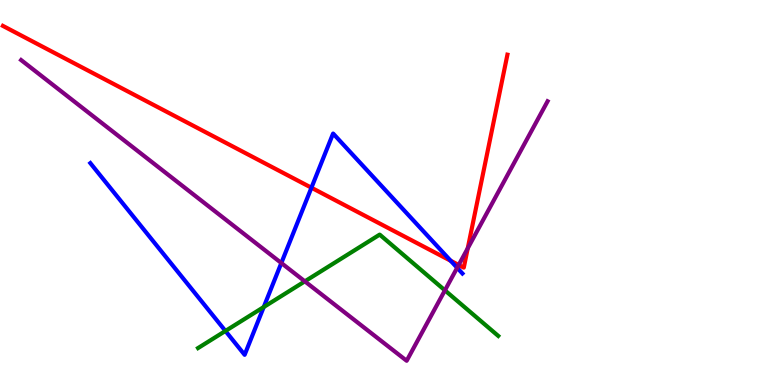[{'lines': ['blue', 'red'], 'intersections': [{'x': 4.02, 'y': 5.12}, {'x': 5.81, 'y': 3.23}]}, {'lines': ['green', 'red'], 'intersections': []}, {'lines': ['purple', 'red'], 'intersections': [{'x': 5.92, 'y': 3.12}, {'x': 6.04, 'y': 3.55}]}, {'lines': ['blue', 'green'], 'intersections': [{'x': 2.91, 'y': 1.4}, {'x': 3.4, 'y': 2.03}]}, {'lines': ['blue', 'purple'], 'intersections': [{'x': 3.63, 'y': 3.17}, {'x': 5.9, 'y': 3.04}]}, {'lines': ['green', 'purple'], 'intersections': [{'x': 3.93, 'y': 2.69}, {'x': 5.74, 'y': 2.46}]}]